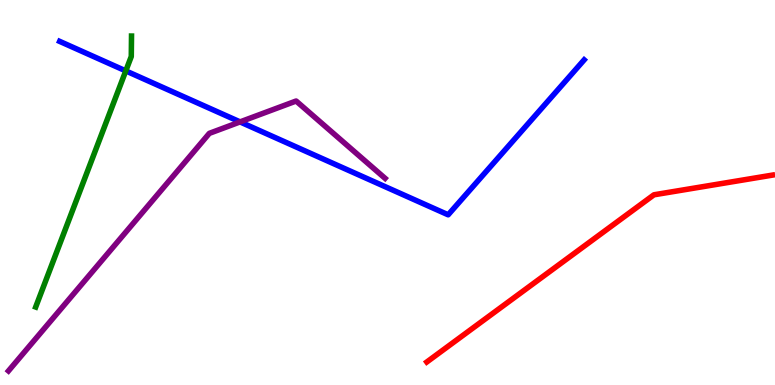[{'lines': ['blue', 'red'], 'intersections': []}, {'lines': ['green', 'red'], 'intersections': []}, {'lines': ['purple', 'red'], 'intersections': []}, {'lines': ['blue', 'green'], 'intersections': [{'x': 1.62, 'y': 8.16}]}, {'lines': ['blue', 'purple'], 'intersections': [{'x': 3.1, 'y': 6.83}]}, {'lines': ['green', 'purple'], 'intersections': []}]